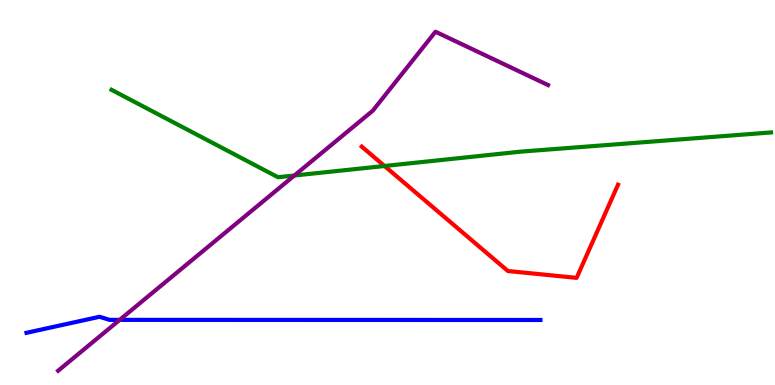[{'lines': ['blue', 'red'], 'intersections': []}, {'lines': ['green', 'red'], 'intersections': [{'x': 4.96, 'y': 5.69}]}, {'lines': ['purple', 'red'], 'intersections': []}, {'lines': ['blue', 'green'], 'intersections': []}, {'lines': ['blue', 'purple'], 'intersections': [{'x': 1.54, 'y': 1.69}]}, {'lines': ['green', 'purple'], 'intersections': [{'x': 3.8, 'y': 5.44}]}]